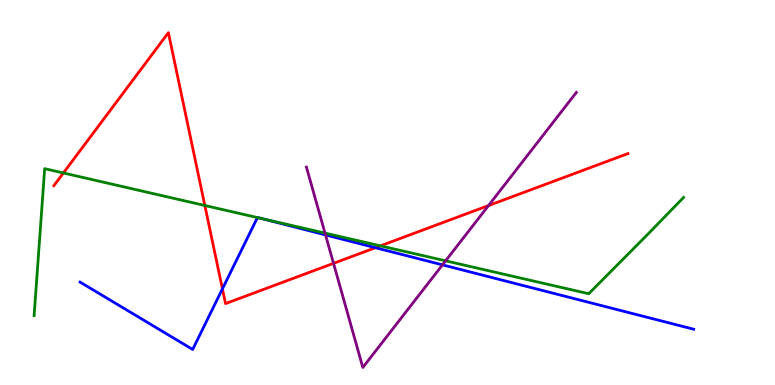[{'lines': ['blue', 'red'], 'intersections': [{'x': 2.87, 'y': 2.5}, {'x': 4.84, 'y': 3.57}]}, {'lines': ['green', 'red'], 'intersections': [{'x': 0.818, 'y': 5.51}, {'x': 2.64, 'y': 4.66}, {'x': 4.91, 'y': 3.61}]}, {'lines': ['purple', 'red'], 'intersections': [{'x': 4.3, 'y': 3.16}, {'x': 6.3, 'y': 4.66}]}, {'lines': ['blue', 'green'], 'intersections': [{'x': 3.32, 'y': 4.35}, {'x': 3.37, 'y': 4.32}]}, {'lines': ['blue', 'purple'], 'intersections': [{'x': 4.2, 'y': 3.9}, {'x': 5.71, 'y': 3.12}]}, {'lines': ['green', 'purple'], 'intersections': [{'x': 4.19, 'y': 3.95}, {'x': 5.75, 'y': 3.23}]}]